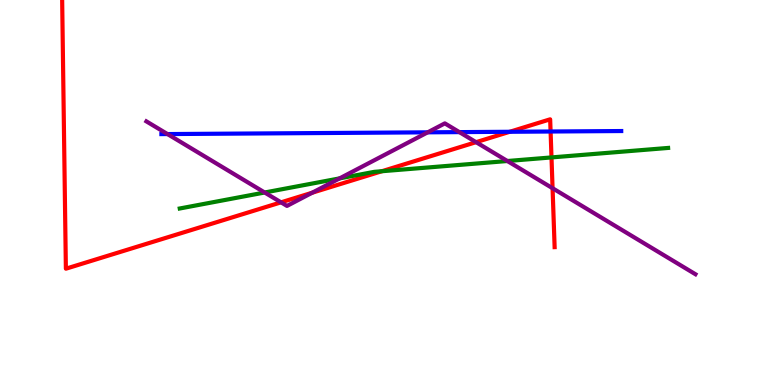[{'lines': ['blue', 'red'], 'intersections': [{'x': 6.58, 'y': 6.58}, {'x': 7.1, 'y': 6.58}]}, {'lines': ['green', 'red'], 'intersections': [{'x': 4.93, 'y': 5.55}, {'x': 7.12, 'y': 5.91}]}, {'lines': ['purple', 'red'], 'intersections': [{'x': 3.63, 'y': 4.74}, {'x': 4.03, 'y': 4.99}, {'x': 6.14, 'y': 6.31}, {'x': 7.13, 'y': 5.11}]}, {'lines': ['blue', 'green'], 'intersections': []}, {'lines': ['blue', 'purple'], 'intersections': [{'x': 2.16, 'y': 6.52}, {'x': 5.52, 'y': 6.56}, {'x': 5.93, 'y': 6.57}]}, {'lines': ['green', 'purple'], 'intersections': [{'x': 3.42, 'y': 5.0}, {'x': 4.38, 'y': 5.37}, {'x': 6.55, 'y': 5.82}]}]